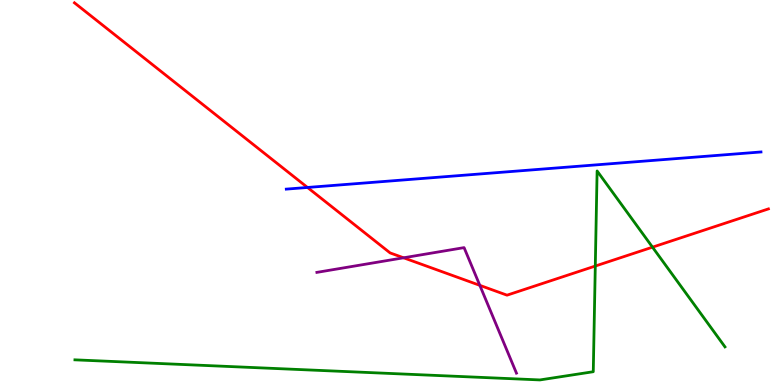[{'lines': ['blue', 'red'], 'intersections': [{'x': 3.97, 'y': 5.13}]}, {'lines': ['green', 'red'], 'intersections': [{'x': 7.68, 'y': 3.09}, {'x': 8.42, 'y': 3.58}]}, {'lines': ['purple', 'red'], 'intersections': [{'x': 5.21, 'y': 3.3}, {'x': 6.19, 'y': 2.59}]}, {'lines': ['blue', 'green'], 'intersections': []}, {'lines': ['blue', 'purple'], 'intersections': []}, {'lines': ['green', 'purple'], 'intersections': []}]